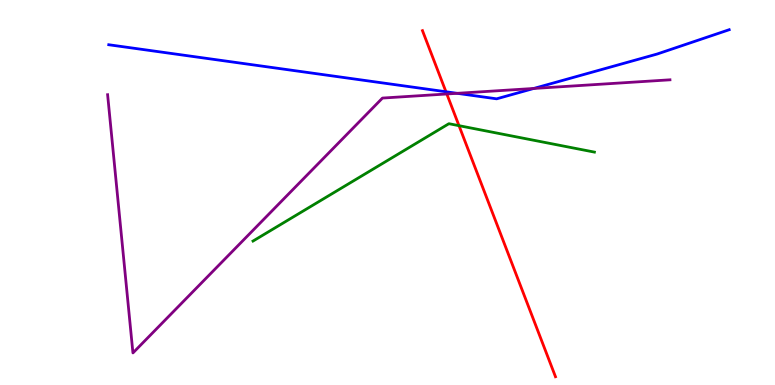[{'lines': ['blue', 'red'], 'intersections': [{'x': 5.75, 'y': 7.62}]}, {'lines': ['green', 'red'], 'intersections': [{'x': 5.92, 'y': 6.74}]}, {'lines': ['purple', 'red'], 'intersections': [{'x': 5.77, 'y': 7.56}]}, {'lines': ['blue', 'green'], 'intersections': []}, {'lines': ['blue', 'purple'], 'intersections': [{'x': 5.9, 'y': 7.58}, {'x': 6.89, 'y': 7.7}]}, {'lines': ['green', 'purple'], 'intersections': []}]